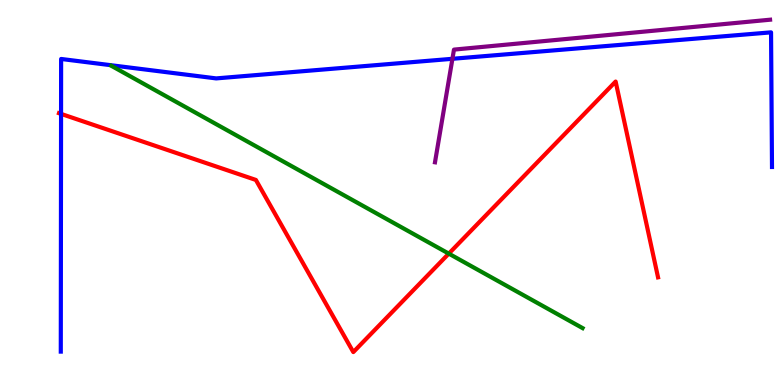[{'lines': ['blue', 'red'], 'intersections': [{'x': 0.788, 'y': 7.04}]}, {'lines': ['green', 'red'], 'intersections': [{'x': 5.79, 'y': 3.41}]}, {'lines': ['purple', 'red'], 'intersections': []}, {'lines': ['blue', 'green'], 'intersections': []}, {'lines': ['blue', 'purple'], 'intersections': [{'x': 5.84, 'y': 8.47}]}, {'lines': ['green', 'purple'], 'intersections': []}]